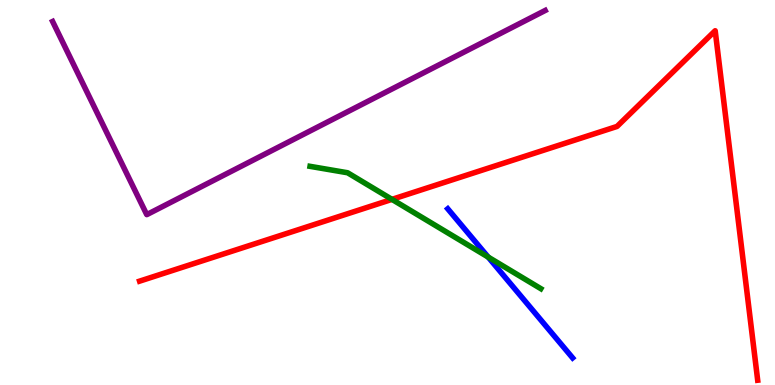[{'lines': ['blue', 'red'], 'intersections': []}, {'lines': ['green', 'red'], 'intersections': [{'x': 5.06, 'y': 4.82}]}, {'lines': ['purple', 'red'], 'intersections': []}, {'lines': ['blue', 'green'], 'intersections': [{'x': 6.3, 'y': 3.32}]}, {'lines': ['blue', 'purple'], 'intersections': []}, {'lines': ['green', 'purple'], 'intersections': []}]